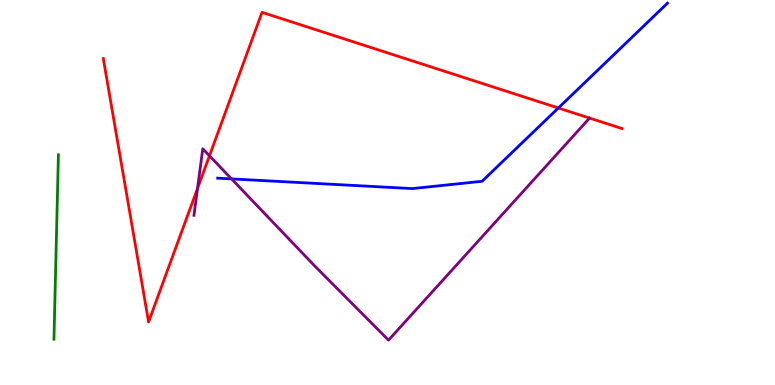[{'lines': ['blue', 'red'], 'intersections': [{'x': 7.2, 'y': 7.19}]}, {'lines': ['green', 'red'], 'intersections': []}, {'lines': ['purple', 'red'], 'intersections': [{'x': 2.55, 'y': 5.11}, {'x': 2.7, 'y': 5.95}]}, {'lines': ['blue', 'green'], 'intersections': []}, {'lines': ['blue', 'purple'], 'intersections': [{'x': 2.99, 'y': 5.35}]}, {'lines': ['green', 'purple'], 'intersections': []}]